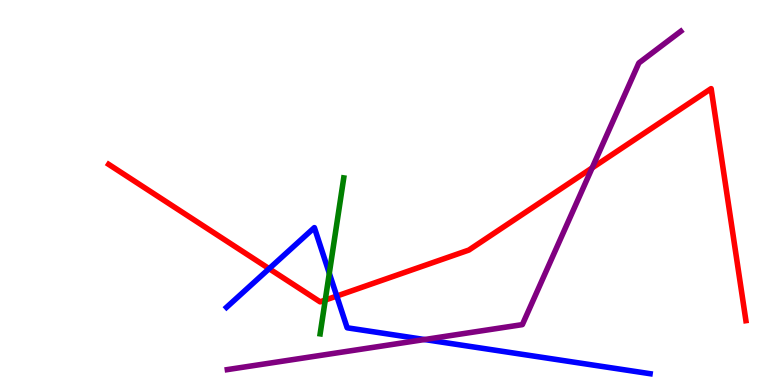[{'lines': ['blue', 'red'], 'intersections': [{'x': 3.47, 'y': 3.02}, {'x': 4.35, 'y': 2.31}]}, {'lines': ['green', 'red'], 'intersections': [{'x': 4.2, 'y': 2.21}]}, {'lines': ['purple', 'red'], 'intersections': [{'x': 7.64, 'y': 5.64}]}, {'lines': ['blue', 'green'], 'intersections': [{'x': 4.25, 'y': 2.9}]}, {'lines': ['blue', 'purple'], 'intersections': [{'x': 5.48, 'y': 1.18}]}, {'lines': ['green', 'purple'], 'intersections': []}]